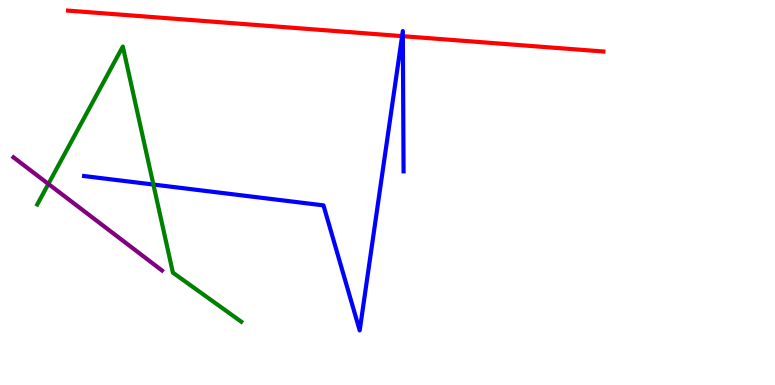[{'lines': ['blue', 'red'], 'intersections': [{'x': 5.19, 'y': 9.06}, {'x': 5.2, 'y': 9.06}]}, {'lines': ['green', 'red'], 'intersections': []}, {'lines': ['purple', 'red'], 'intersections': []}, {'lines': ['blue', 'green'], 'intersections': [{'x': 1.98, 'y': 5.21}]}, {'lines': ['blue', 'purple'], 'intersections': []}, {'lines': ['green', 'purple'], 'intersections': [{'x': 0.624, 'y': 5.22}]}]